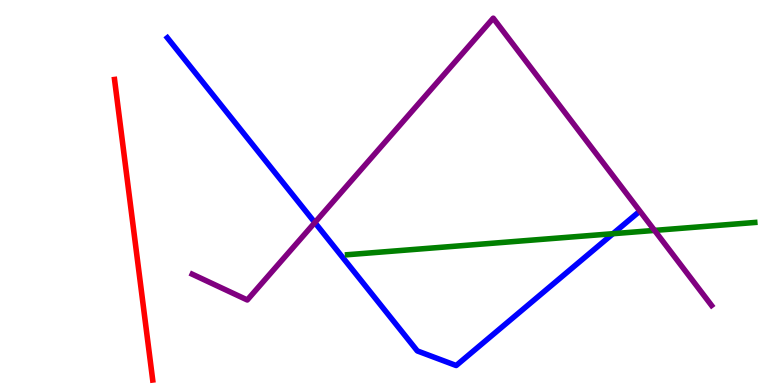[{'lines': ['blue', 'red'], 'intersections': []}, {'lines': ['green', 'red'], 'intersections': []}, {'lines': ['purple', 'red'], 'intersections': []}, {'lines': ['blue', 'green'], 'intersections': [{'x': 7.91, 'y': 3.93}]}, {'lines': ['blue', 'purple'], 'intersections': [{'x': 4.06, 'y': 4.22}]}, {'lines': ['green', 'purple'], 'intersections': [{'x': 8.45, 'y': 4.02}]}]